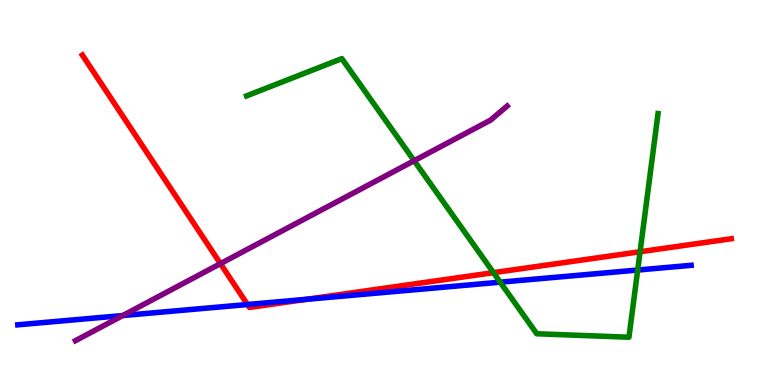[{'lines': ['blue', 'red'], 'intersections': [{'x': 3.19, 'y': 2.09}, {'x': 3.96, 'y': 2.23}]}, {'lines': ['green', 'red'], 'intersections': [{'x': 6.37, 'y': 2.92}, {'x': 8.26, 'y': 3.46}]}, {'lines': ['purple', 'red'], 'intersections': [{'x': 2.84, 'y': 3.15}]}, {'lines': ['blue', 'green'], 'intersections': [{'x': 6.45, 'y': 2.67}, {'x': 8.23, 'y': 2.99}]}, {'lines': ['blue', 'purple'], 'intersections': [{'x': 1.58, 'y': 1.8}]}, {'lines': ['green', 'purple'], 'intersections': [{'x': 5.34, 'y': 5.83}]}]